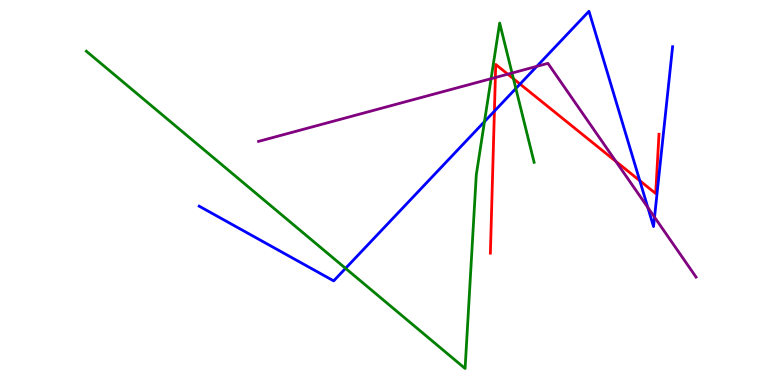[{'lines': ['blue', 'red'], 'intersections': [{'x': 6.38, 'y': 7.11}, {'x': 6.71, 'y': 7.82}, {'x': 8.26, 'y': 5.31}]}, {'lines': ['green', 'red'], 'intersections': [{'x': 6.63, 'y': 7.95}]}, {'lines': ['purple', 'red'], 'intersections': [{'x': 6.39, 'y': 7.99}, {'x': 6.55, 'y': 8.07}, {'x': 7.95, 'y': 5.81}]}, {'lines': ['blue', 'green'], 'intersections': [{'x': 4.46, 'y': 3.03}, {'x': 6.25, 'y': 6.84}, {'x': 6.66, 'y': 7.7}]}, {'lines': ['blue', 'purple'], 'intersections': [{'x': 6.93, 'y': 8.28}, {'x': 8.36, 'y': 4.61}, {'x': 8.45, 'y': 4.36}]}, {'lines': ['green', 'purple'], 'intersections': [{'x': 6.34, 'y': 7.96}, {'x': 6.61, 'y': 8.1}]}]